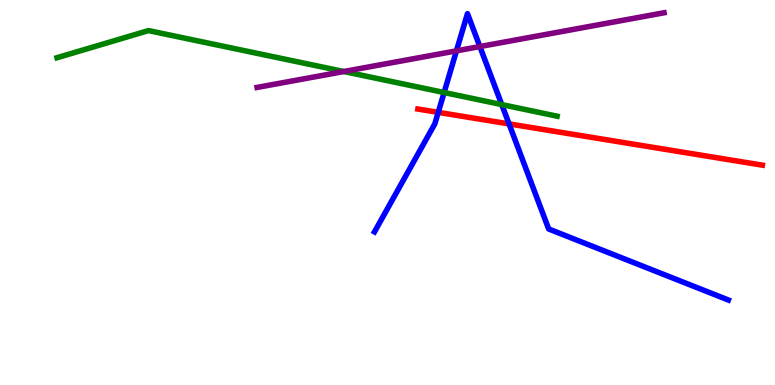[{'lines': ['blue', 'red'], 'intersections': [{'x': 5.65, 'y': 7.08}, {'x': 6.57, 'y': 6.78}]}, {'lines': ['green', 'red'], 'intersections': []}, {'lines': ['purple', 'red'], 'intersections': []}, {'lines': ['blue', 'green'], 'intersections': [{'x': 5.73, 'y': 7.6}, {'x': 6.47, 'y': 7.28}]}, {'lines': ['blue', 'purple'], 'intersections': [{'x': 5.89, 'y': 8.68}, {'x': 6.19, 'y': 8.79}]}, {'lines': ['green', 'purple'], 'intersections': [{'x': 4.44, 'y': 8.14}]}]